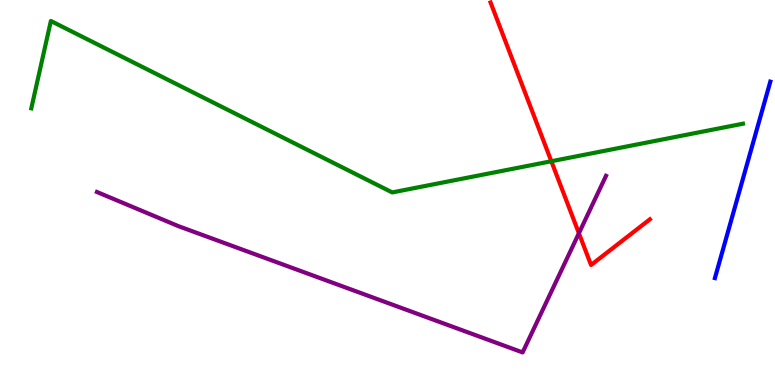[{'lines': ['blue', 'red'], 'intersections': []}, {'lines': ['green', 'red'], 'intersections': [{'x': 7.11, 'y': 5.81}]}, {'lines': ['purple', 'red'], 'intersections': [{'x': 7.47, 'y': 3.94}]}, {'lines': ['blue', 'green'], 'intersections': []}, {'lines': ['blue', 'purple'], 'intersections': []}, {'lines': ['green', 'purple'], 'intersections': []}]